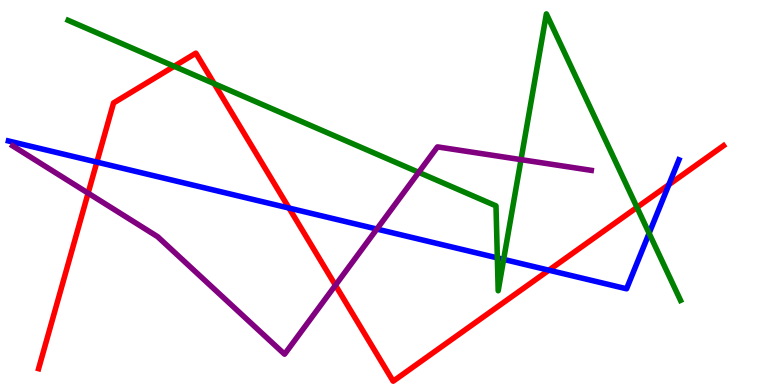[{'lines': ['blue', 'red'], 'intersections': [{'x': 1.25, 'y': 5.79}, {'x': 3.73, 'y': 4.6}, {'x': 7.08, 'y': 2.98}, {'x': 8.63, 'y': 5.2}]}, {'lines': ['green', 'red'], 'intersections': [{'x': 2.25, 'y': 8.28}, {'x': 2.76, 'y': 7.83}, {'x': 8.22, 'y': 4.61}]}, {'lines': ['purple', 'red'], 'intersections': [{'x': 1.14, 'y': 4.98}, {'x': 4.33, 'y': 2.59}]}, {'lines': ['blue', 'green'], 'intersections': [{'x': 6.42, 'y': 3.3}, {'x': 6.5, 'y': 3.26}, {'x': 8.38, 'y': 3.94}]}, {'lines': ['blue', 'purple'], 'intersections': [{'x': 4.86, 'y': 4.05}]}, {'lines': ['green', 'purple'], 'intersections': [{'x': 5.4, 'y': 5.52}, {'x': 6.72, 'y': 5.85}]}]